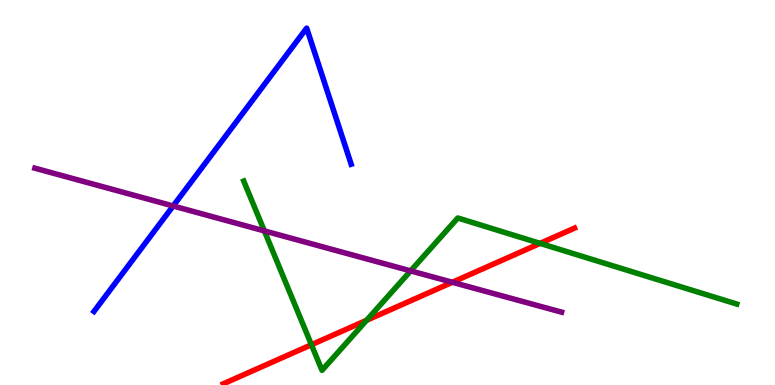[{'lines': ['blue', 'red'], 'intersections': []}, {'lines': ['green', 'red'], 'intersections': [{'x': 4.02, 'y': 1.05}, {'x': 4.73, 'y': 1.68}, {'x': 6.97, 'y': 3.68}]}, {'lines': ['purple', 'red'], 'intersections': [{'x': 5.84, 'y': 2.67}]}, {'lines': ['blue', 'green'], 'intersections': []}, {'lines': ['blue', 'purple'], 'intersections': [{'x': 2.23, 'y': 4.65}]}, {'lines': ['green', 'purple'], 'intersections': [{'x': 3.41, 'y': 4.0}, {'x': 5.3, 'y': 2.96}]}]